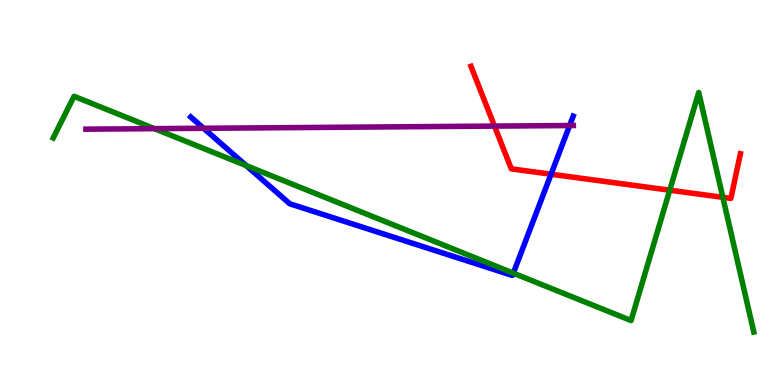[{'lines': ['blue', 'red'], 'intersections': [{'x': 7.11, 'y': 5.47}]}, {'lines': ['green', 'red'], 'intersections': [{'x': 8.64, 'y': 5.06}, {'x': 9.33, 'y': 4.87}]}, {'lines': ['purple', 'red'], 'intersections': [{'x': 6.38, 'y': 6.72}]}, {'lines': ['blue', 'green'], 'intersections': [{'x': 3.18, 'y': 5.7}, {'x': 6.62, 'y': 2.91}]}, {'lines': ['blue', 'purple'], 'intersections': [{'x': 2.63, 'y': 6.67}, {'x': 7.35, 'y': 6.74}]}, {'lines': ['green', 'purple'], 'intersections': [{'x': 1.99, 'y': 6.66}]}]